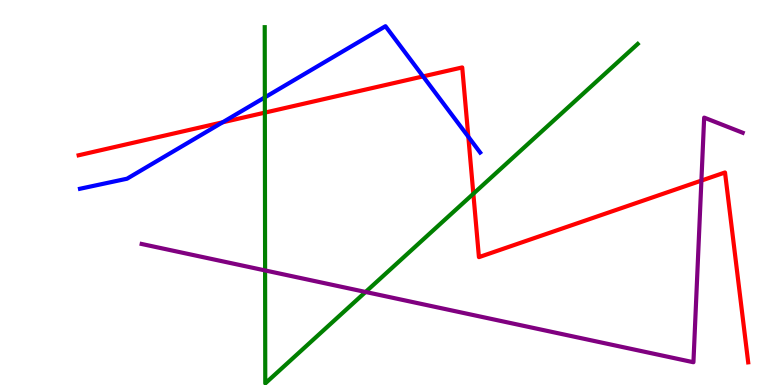[{'lines': ['blue', 'red'], 'intersections': [{'x': 2.87, 'y': 6.82}, {'x': 5.46, 'y': 8.02}, {'x': 6.04, 'y': 6.45}]}, {'lines': ['green', 'red'], 'intersections': [{'x': 3.42, 'y': 7.07}, {'x': 6.11, 'y': 4.97}]}, {'lines': ['purple', 'red'], 'intersections': [{'x': 9.05, 'y': 5.31}]}, {'lines': ['blue', 'green'], 'intersections': [{'x': 3.42, 'y': 7.47}]}, {'lines': ['blue', 'purple'], 'intersections': []}, {'lines': ['green', 'purple'], 'intersections': [{'x': 3.42, 'y': 2.98}, {'x': 4.72, 'y': 2.42}]}]